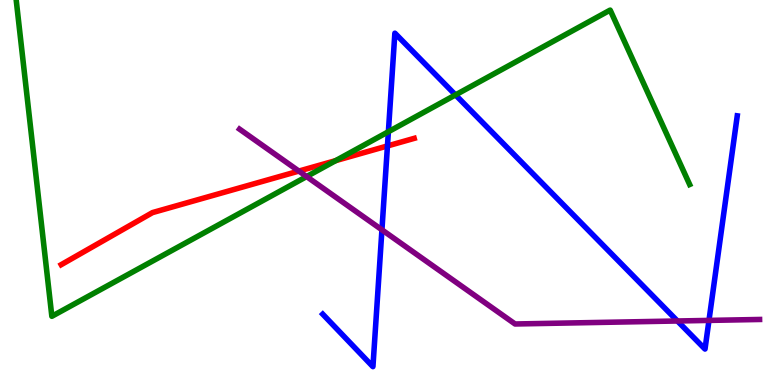[{'lines': ['blue', 'red'], 'intersections': [{'x': 5.0, 'y': 6.21}]}, {'lines': ['green', 'red'], 'intersections': [{'x': 4.33, 'y': 5.83}]}, {'lines': ['purple', 'red'], 'intersections': [{'x': 3.86, 'y': 5.56}]}, {'lines': ['blue', 'green'], 'intersections': [{'x': 5.01, 'y': 6.58}, {'x': 5.88, 'y': 7.53}]}, {'lines': ['blue', 'purple'], 'intersections': [{'x': 4.93, 'y': 4.03}, {'x': 8.74, 'y': 1.66}, {'x': 9.15, 'y': 1.68}]}, {'lines': ['green', 'purple'], 'intersections': [{'x': 3.96, 'y': 5.41}]}]